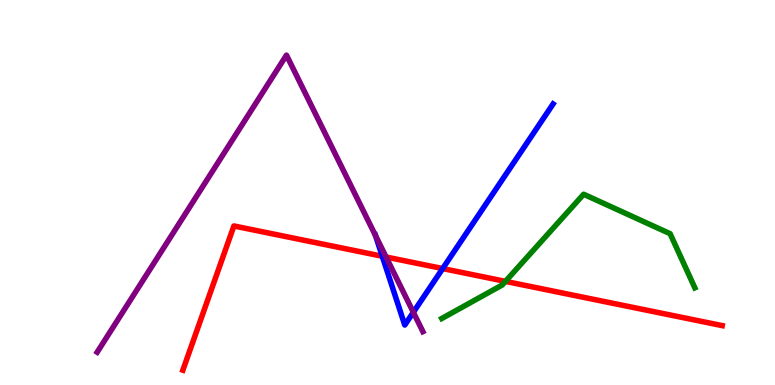[{'lines': ['blue', 'red'], 'intersections': [{'x': 4.93, 'y': 3.34}, {'x': 5.71, 'y': 3.02}]}, {'lines': ['green', 'red'], 'intersections': [{'x': 6.52, 'y': 2.69}]}, {'lines': ['purple', 'red'], 'intersections': [{'x': 4.98, 'y': 3.32}]}, {'lines': ['blue', 'green'], 'intersections': []}, {'lines': ['blue', 'purple'], 'intersections': [{'x': 4.85, 'y': 3.88}, {'x': 5.33, 'y': 1.89}]}, {'lines': ['green', 'purple'], 'intersections': []}]